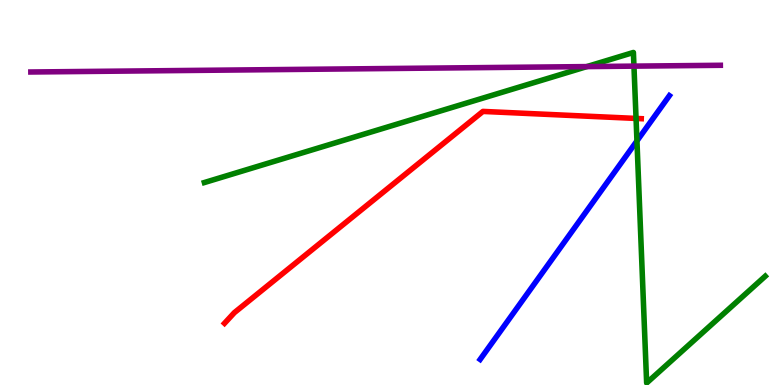[{'lines': ['blue', 'red'], 'intersections': []}, {'lines': ['green', 'red'], 'intersections': [{'x': 8.21, 'y': 6.92}]}, {'lines': ['purple', 'red'], 'intersections': []}, {'lines': ['blue', 'green'], 'intersections': [{'x': 8.22, 'y': 6.34}]}, {'lines': ['blue', 'purple'], 'intersections': []}, {'lines': ['green', 'purple'], 'intersections': [{'x': 7.57, 'y': 8.27}, {'x': 8.18, 'y': 8.28}]}]